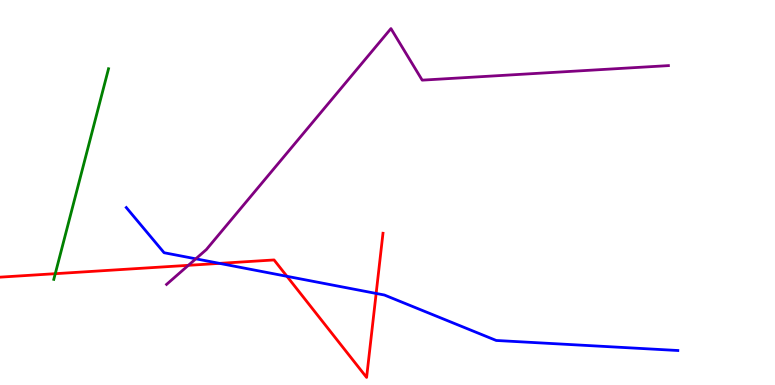[{'lines': ['blue', 'red'], 'intersections': [{'x': 2.83, 'y': 3.16}, {'x': 3.7, 'y': 2.82}, {'x': 4.85, 'y': 2.38}]}, {'lines': ['green', 'red'], 'intersections': [{'x': 0.713, 'y': 2.89}]}, {'lines': ['purple', 'red'], 'intersections': [{'x': 2.43, 'y': 3.11}]}, {'lines': ['blue', 'green'], 'intersections': []}, {'lines': ['blue', 'purple'], 'intersections': [{'x': 2.53, 'y': 3.28}]}, {'lines': ['green', 'purple'], 'intersections': []}]